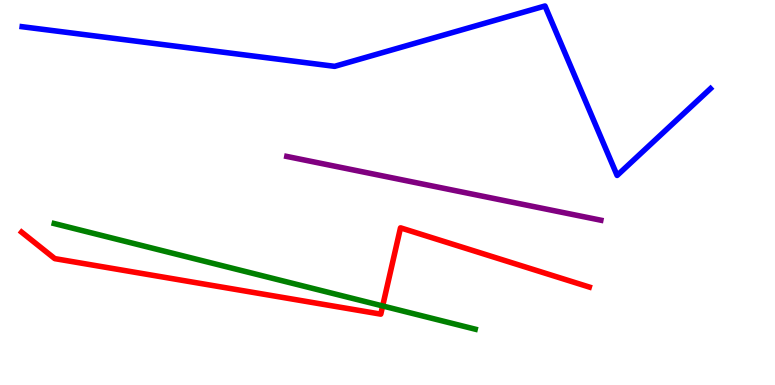[{'lines': ['blue', 'red'], 'intersections': []}, {'lines': ['green', 'red'], 'intersections': [{'x': 4.94, 'y': 2.05}]}, {'lines': ['purple', 'red'], 'intersections': []}, {'lines': ['blue', 'green'], 'intersections': []}, {'lines': ['blue', 'purple'], 'intersections': []}, {'lines': ['green', 'purple'], 'intersections': []}]